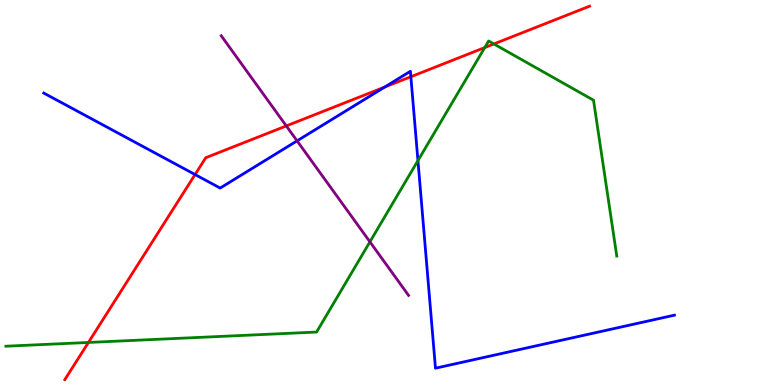[{'lines': ['blue', 'red'], 'intersections': [{'x': 2.52, 'y': 5.47}, {'x': 4.96, 'y': 7.74}, {'x': 5.3, 'y': 8.01}]}, {'lines': ['green', 'red'], 'intersections': [{'x': 1.14, 'y': 1.11}, {'x': 6.25, 'y': 8.76}, {'x': 6.37, 'y': 8.86}]}, {'lines': ['purple', 'red'], 'intersections': [{'x': 3.69, 'y': 6.73}]}, {'lines': ['blue', 'green'], 'intersections': [{'x': 5.39, 'y': 5.83}]}, {'lines': ['blue', 'purple'], 'intersections': [{'x': 3.83, 'y': 6.34}]}, {'lines': ['green', 'purple'], 'intersections': [{'x': 4.77, 'y': 3.72}]}]